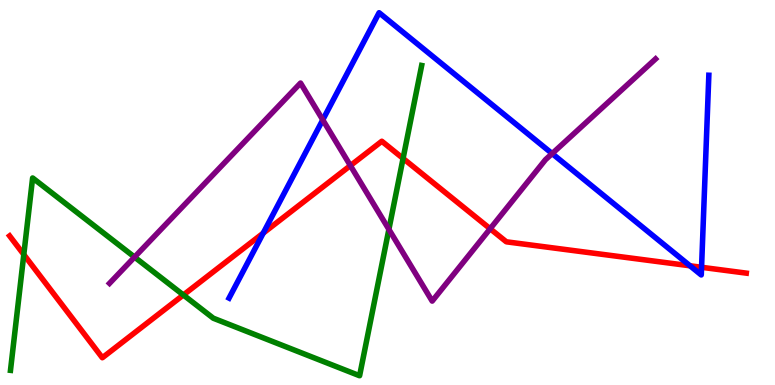[{'lines': ['blue', 'red'], 'intersections': [{'x': 3.4, 'y': 3.94}, {'x': 8.9, 'y': 3.1}, {'x': 9.05, 'y': 3.06}]}, {'lines': ['green', 'red'], 'intersections': [{'x': 0.307, 'y': 3.39}, {'x': 2.37, 'y': 2.34}, {'x': 5.2, 'y': 5.88}]}, {'lines': ['purple', 'red'], 'intersections': [{'x': 4.52, 'y': 5.7}, {'x': 6.32, 'y': 4.06}]}, {'lines': ['blue', 'green'], 'intersections': []}, {'lines': ['blue', 'purple'], 'intersections': [{'x': 4.16, 'y': 6.89}, {'x': 7.12, 'y': 6.01}]}, {'lines': ['green', 'purple'], 'intersections': [{'x': 1.74, 'y': 3.32}, {'x': 5.02, 'y': 4.04}]}]